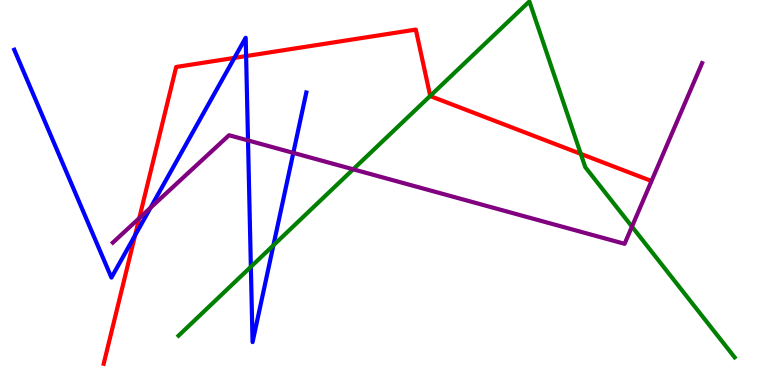[{'lines': ['blue', 'red'], 'intersections': [{'x': 1.74, 'y': 3.89}, {'x': 3.02, 'y': 8.5}, {'x': 3.18, 'y': 8.54}]}, {'lines': ['green', 'red'], 'intersections': [{'x': 5.55, 'y': 7.51}, {'x': 7.49, 'y': 6.0}]}, {'lines': ['purple', 'red'], 'intersections': [{'x': 1.8, 'y': 4.33}]}, {'lines': ['blue', 'green'], 'intersections': [{'x': 3.24, 'y': 3.07}, {'x': 3.53, 'y': 3.63}]}, {'lines': ['blue', 'purple'], 'intersections': [{'x': 1.94, 'y': 4.6}, {'x': 3.2, 'y': 6.35}, {'x': 3.78, 'y': 6.03}]}, {'lines': ['green', 'purple'], 'intersections': [{'x': 4.56, 'y': 5.6}, {'x': 8.15, 'y': 4.11}]}]